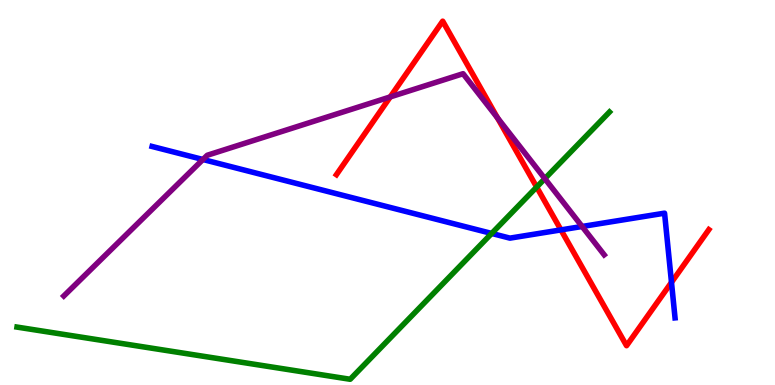[{'lines': ['blue', 'red'], 'intersections': [{'x': 7.24, 'y': 4.03}, {'x': 8.66, 'y': 2.67}]}, {'lines': ['green', 'red'], 'intersections': [{'x': 6.92, 'y': 5.14}]}, {'lines': ['purple', 'red'], 'intersections': [{'x': 5.04, 'y': 7.48}, {'x': 6.42, 'y': 6.94}]}, {'lines': ['blue', 'green'], 'intersections': [{'x': 6.34, 'y': 3.94}]}, {'lines': ['blue', 'purple'], 'intersections': [{'x': 2.62, 'y': 5.86}, {'x': 7.51, 'y': 4.12}]}, {'lines': ['green', 'purple'], 'intersections': [{'x': 7.03, 'y': 5.36}]}]